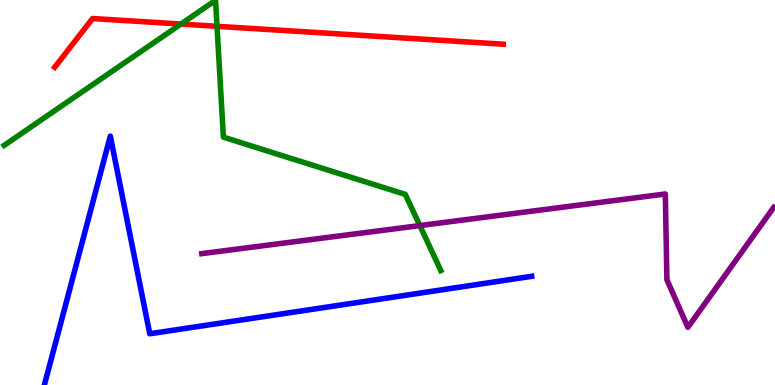[{'lines': ['blue', 'red'], 'intersections': []}, {'lines': ['green', 'red'], 'intersections': [{'x': 2.34, 'y': 9.38}, {'x': 2.8, 'y': 9.32}]}, {'lines': ['purple', 'red'], 'intersections': []}, {'lines': ['blue', 'green'], 'intersections': []}, {'lines': ['blue', 'purple'], 'intersections': []}, {'lines': ['green', 'purple'], 'intersections': [{'x': 5.42, 'y': 4.14}]}]